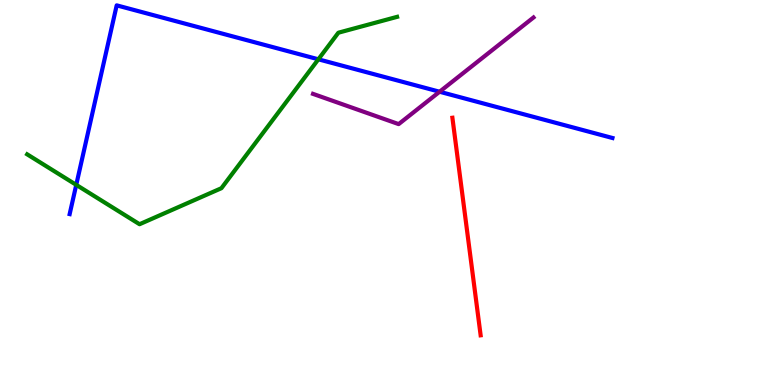[{'lines': ['blue', 'red'], 'intersections': []}, {'lines': ['green', 'red'], 'intersections': []}, {'lines': ['purple', 'red'], 'intersections': []}, {'lines': ['blue', 'green'], 'intersections': [{'x': 0.984, 'y': 5.2}, {'x': 4.11, 'y': 8.46}]}, {'lines': ['blue', 'purple'], 'intersections': [{'x': 5.67, 'y': 7.62}]}, {'lines': ['green', 'purple'], 'intersections': []}]